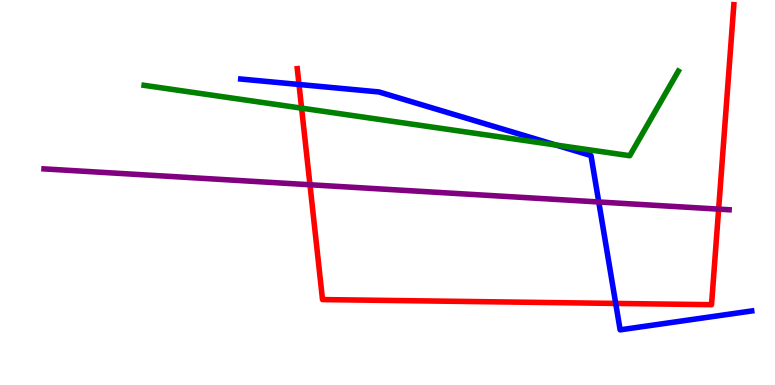[{'lines': ['blue', 'red'], 'intersections': [{'x': 3.86, 'y': 7.81}, {'x': 7.94, 'y': 2.12}]}, {'lines': ['green', 'red'], 'intersections': [{'x': 3.89, 'y': 7.19}]}, {'lines': ['purple', 'red'], 'intersections': [{'x': 4.0, 'y': 5.2}, {'x': 9.27, 'y': 4.57}]}, {'lines': ['blue', 'green'], 'intersections': [{'x': 7.17, 'y': 6.23}]}, {'lines': ['blue', 'purple'], 'intersections': [{'x': 7.73, 'y': 4.75}]}, {'lines': ['green', 'purple'], 'intersections': []}]